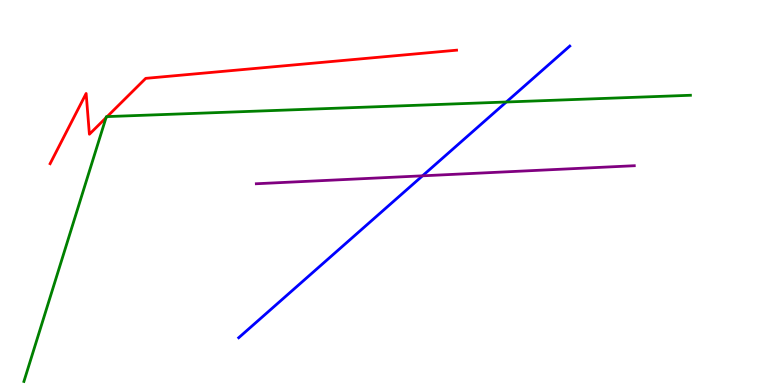[{'lines': ['blue', 'red'], 'intersections': []}, {'lines': ['green', 'red'], 'intersections': [{'x': 1.37, 'y': 6.94}, {'x': 1.38, 'y': 6.97}]}, {'lines': ['purple', 'red'], 'intersections': []}, {'lines': ['blue', 'green'], 'intersections': [{'x': 6.53, 'y': 7.35}]}, {'lines': ['blue', 'purple'], 'intersections': [{'x': 5.45, 'y': 5.43}]}, {'lines': ['green', 'purple'], 'intersections': []}]